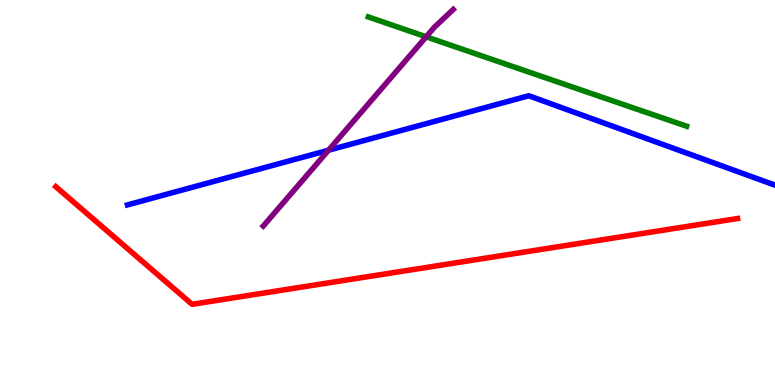[{'lines': ['blue', 'red'], 'intersections': []}, {'lines': ['green', 'red'], 'intersections': []}, {'lines': ['purple', 'red'], 'intersections': []}, {'lines': ['blue', 'green'], 'intersections': []}, {'lines': ['blue', 'purple'], 'intersections': [{'x': 4.24, 'y': 6.1}]}, {'lines': ['green', 'purple'], 'intersections': [{'x': 5.5, 'y': 9.04}]}]